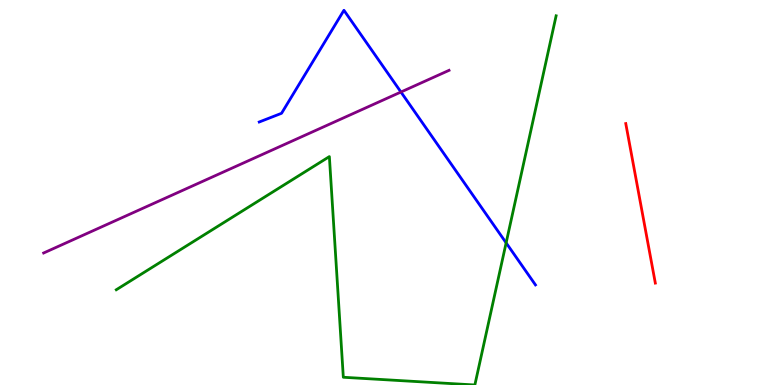[{'lines': ['blue', 'red'], 'intersections': []}, {'lines': ['green', 'red'], 'intersections': []}, {'lines': ['purple', 'red'], 'intersections': []}, {'lines': ['blue', 'green'], 'intersections': [{'x': 6.53, 'y': 3.69}]}, {'lines': ['blue', 'purple'], 'intersections': [{'x': 5.17, 'y': 7.61}]}, {'lines': ['green', 'purple'], 'intersections': []}]